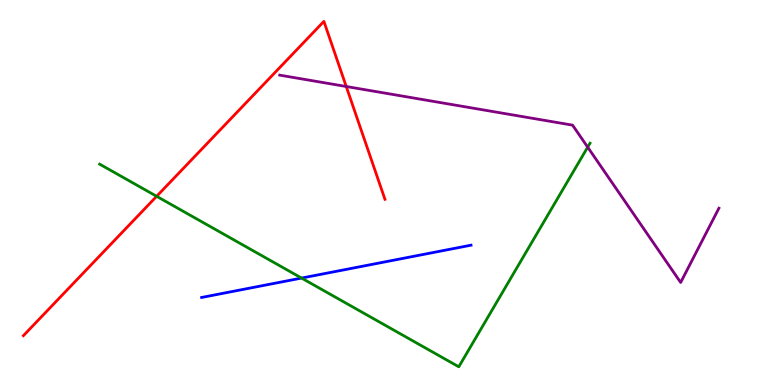[{'lines': ['blue', 'red'], 'intersections': []}, {'lines': ['green', 'red'], 'intersections': [{'x': 2.02, 'y': 4.9}]}, {'lines': ['purple', 'red'], 'intersections': [{'x': 4.47, 'y': 7.75}]}, {'lines': ['blue', 'green'], 'intersections': [{'x': 3.89, 'y': 2.78}]}, {'lines': ['blue', 'purple'], 'intersections': []}, {'lines': ['green', 'purple'], 'intersections': [{'x': 7.58, 'y': 6.18}]}]